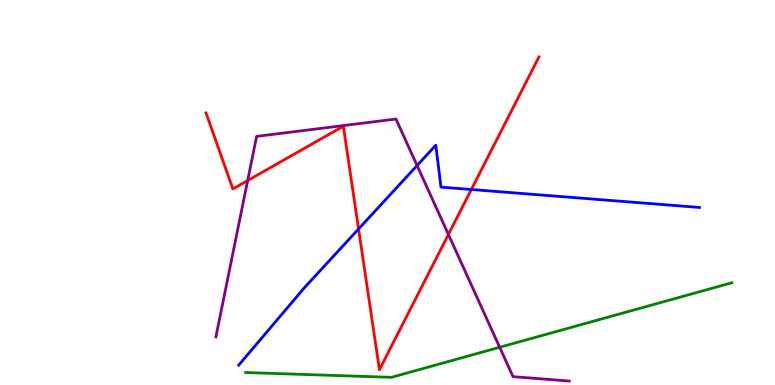[{'lines': ['blue', 'red'], 'intersections': [{'x': 4.63, 'y': 4.05}, {'x': 6.08, 'y': 5.08}]}, {'lines': ['green', 'red'], 'intersections': []}, {'lines': ['purple', 'red'], 'intersections': [{'x': 3.2, 'y': 5.31}, {'x': 5.79, 'y': 3.91}]}, {'lines': ['blue', 'green'], 'intersections': []}, {'lines': ['blue', 'purple'], 'intersections': [{'x': 5.38, 'y': 5.7}]}, {'lines': ['green', 'purple'], 'intersections': [{'x': 6.45, 'y': 0.98}]}]